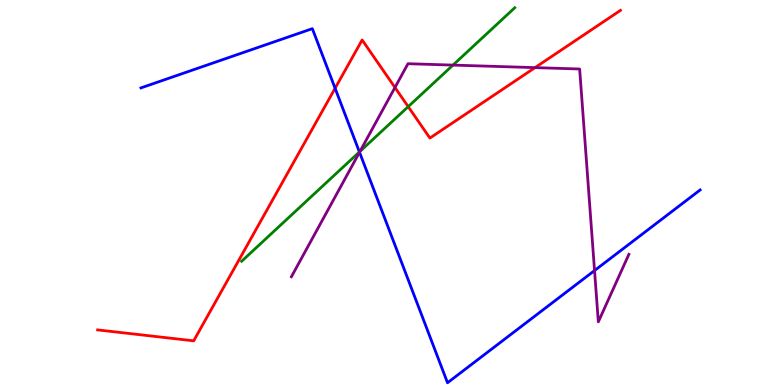[{'lines': ['blue', 'red'], 'intersections': [{'x': 4.32, 'y': 7.71}]}, {'lines': ['green', 'red'], 'intersections': [{'x': 5.27, 'y': 7.23}]}, {'lines': ['purple', 'red'], 'intersections': [{'x': 5.1, 'y': 7.73}, {'x': 6.9, 'y': 8.24}]}, {'lines': ['blue', 'green'], 'intersections': [{'x': 4.64, 'y': 6.05}]}, {'lines': ['blue', 'purple'], 'intersections': [{'x': 4.64, 'y': 6.05}, {'x': 7.67, 'y': 2.97}]}, {'lines': ['green', 'purple'], 'intersections': [{'x': 4.64, 'y': 6.07}, {'x': 5.84, 'y': 8.31}]}]